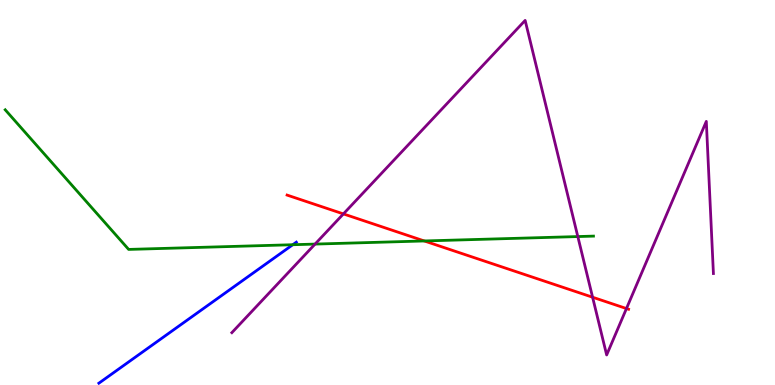[{'lines': ['blue', 'red'], 'intersections': []}, {'lines': ['green', 'red'], 'intersections': [{'x': 5.47, 'y': 3.74}]}, {'lines': ['purple', 'red'], 'intersections': [{'x': 4.43, 'y': 4.44}, {'x': 7.65, 'y': 2.28}, {'x': 8.08, 'y': 1.99}]}, {'lines': ['blue', 'green'], 'intersections': [{'x': 3.78, 'y': 3.64}]}, {'lines': ['blue', 'purple'], 'intersections': []}, {'lines': ['green', 'purple'], 'intersections': [{'x': 4.07, 'y': 3.66}, {'x': 7.46, 'y': 3.86}]}]